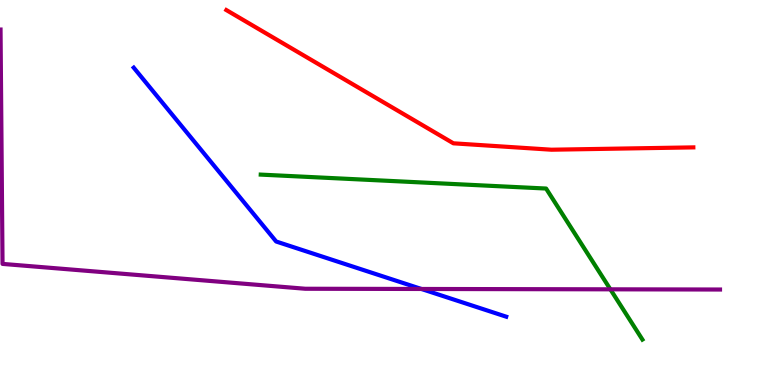[{'lines': ['blue', 'red'], 'intersections': []}, {'lines': ['green', 'red'], 'intersections': []}, {'lines': ['purple', 'red'], 'intersections': []}, {'lines': ['blue', 'green'], 'intersections': []}, {'lines': ['blue', 'purple'], 'intersections': [{'x': 5.44, 'y': 2.49}]}, {'lines': ['green', 'purple'], 'intersections': [{'x': 7.88, 'y': 2.49}]}]